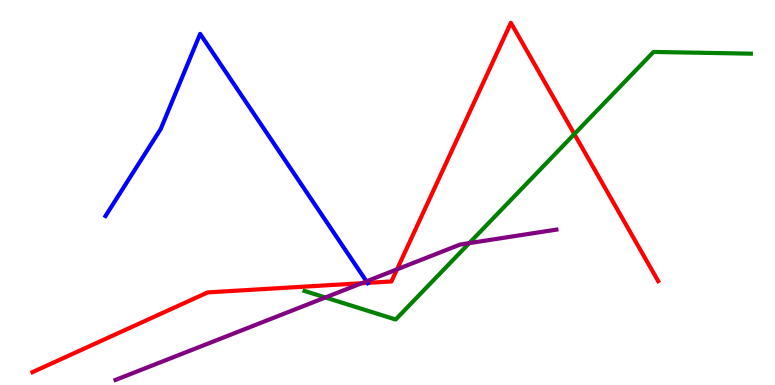[{'lines': ['blue', 'red'], 'intersections': [{'x': 4.74, 'y': 2.65}]}, {'lines': ['green', 'red'], 'intersections': [{'x': 7.41, 'y': 6.52}]}, {'lines': ['purple', 'red'], 'intersections': [{'x': 4.67, 'y': 2.64}, {'x': 5.12, 'y': 3.0}]}, {'lines': ['blue', 'green'], 'intersections': []}, {'lines': ['blue', 'purple'], 'intersections': [{'x': 4.73, 'y': 2.69}]}, {'lines': ['green', 'purple'], 'intersections': [{'x': 4.2, 'y': 2.27}, {'x': 6.05, 'y': 3.69}]}]